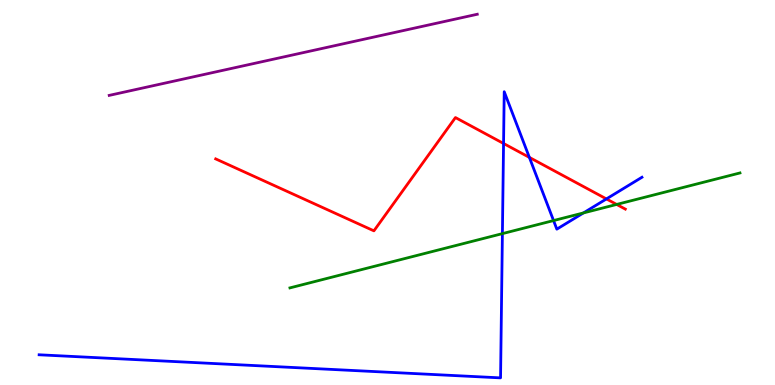[{'lines': ['blue', 'red'], 'intersections': [{'x': 6.5, 'y': 6.27}, {'x': 6.83, 'y': 5.91}, {'x': 7.82, 'y': 4.83}]}, {'lines': ['green', 'red'], 'intersections': [{'x': 7.96, 'y': 4.69}]}, {'lines': ['purple', 'red'], 'intersections': []}, {'lines': ['blue', 'green'], 'intersections': [{'x': 6.48, 'y': 3.93}, {'x': 7.14, 'y': 4.27}, {'x': 7.53, 'y': 4.47}]}, {'lines': ['blue', 'purple'], 'intersections': []}, {'lines': ['green', 'purple'], 'intersections': []}]